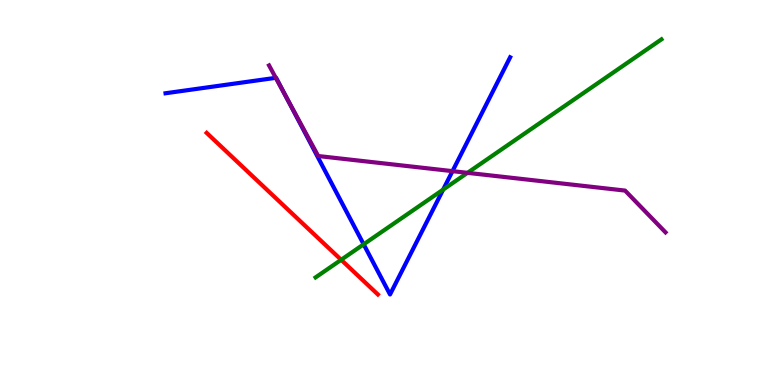[{'lines': ['blue', 'red'], 'intersections': []}, {'lines': ['green', 'red'], 'intersections': [{'x': 4.4, 'y': 3.25}]}, {'lines': ['purple', 'red'], 'intersections': []}, {'lines': ['blue', 'green'], 'intersections': [{'x': 4.69, 'y': 3.65}, {'x': 5.72, 'y': 5.07}]}, {'lines': ['blue', 'purple'], 'intersections': [{'x': 3.56, 'y': 7.98}, {'x': 3.7, 'y': 7.45}, {'x': 5.84, 'y': 5.55}]}, {'lines': ['green', 'purple'], 'intersections': [{'x': 6.03, 'y': 5.51}]}]